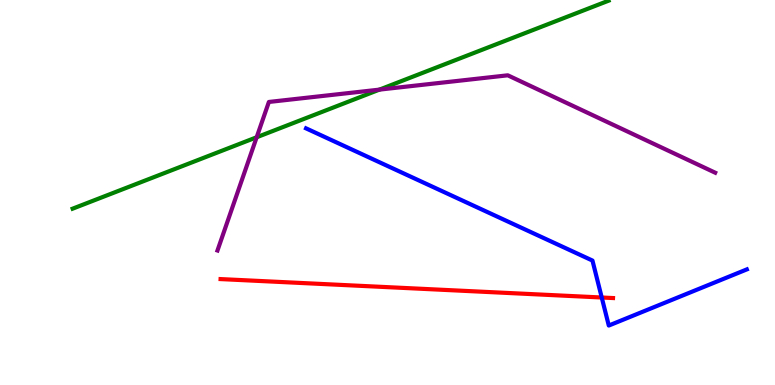[{'lines': ['blue', 'red'], 'intersections': [{'x': 7.76, 'y': 2.27}]}, {'lines': ['green', 'red'], 'intersections': []}, {'lines': ['purple', 'red'], 'intersections': []}, {'lines': ['blue', 'green'], 'intersections': []}, {'lines': ['blue', 'purple'], 'intersections': []}, {'lines': ['green', 'purple'], 'intersections': [{'x': 3.31, 'y': 6.43}, {'x': 4.9, 'y': 7.67}]}]